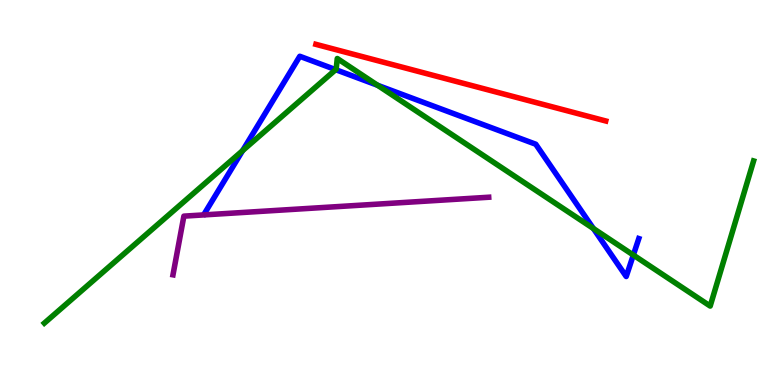[{'lines': ['blue', 'red'], 'intersections': []}, {'lines': ['green', 'red'], 'intersections': []}, {'lines': ['purple', 'red'], 'intersections': []}, {'lines': ['blue', 'green'], 'intersections': [{'x': 3.13, 'y': 6.09}, {'x': 4.33, 'y': 8.19}, {'x': 4.87, 'y': 7.78}, {'x': 7.66, 'y': 4.06}, {'x': 8.17, 'y': 3.38}]}, {'lines': ['blue', 'purple'], 'intersections': []}, {'lines': ['green', 'purple'], 'intersections': []}]